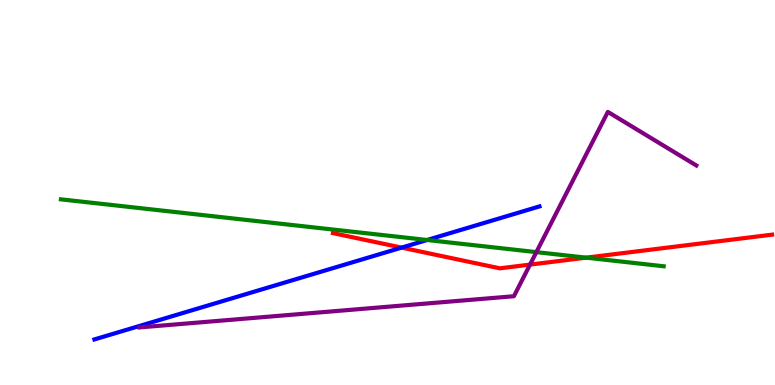[{'lines': ['blue', 'red'], 'intersections': [{'x': 5.18, 'y': 3.57}]}, {'lines': ['green', 'red'], 'intersections': [{'x': 7.56, 'y': 3.31}]}, {'lines': ['purple', 'red'], 'intersections': [{'x': 6.84, 'y': 3.13}]}, {'lines': ['blue', 'green'], 'intersections': [{'x': 5.51, 'y': 3.77}]}, {'lines': ['blue', 'purple'], 'intersections': []}, {'lines': ['green', 'purple'], 'intersections': [{'x': 6.92, 'y': 3.45}]}]